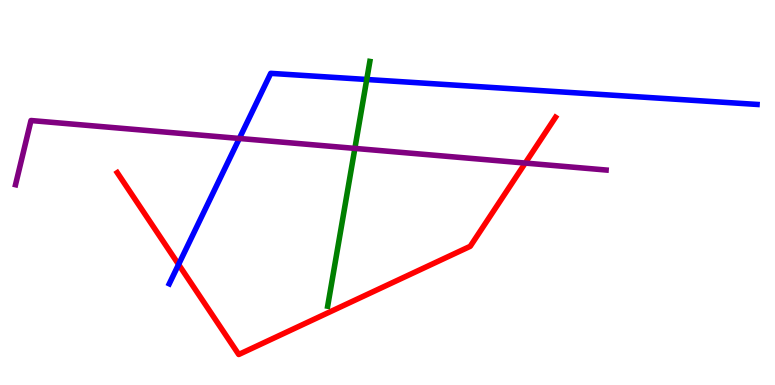[{'lines': ['blue', 'red'], 'intersections': [{'x': 2.3, 'y': 3.13}]}, {'lines': ['green', 'red'], 'intersections': []}, {'lines': ['purple', 'red'], 'intersections': [{'x': 6.78, 'y': 5.76}]}, {'lines': ['blue', 'green'], 'intersections': [{'x': 4.73, 'y': 7.94}]}, {'lines': ['blue', 'purple'], 'intersections': [{'x': 3.09, 'y': 6.4}]}, {'lines': ['green', 'purple'], 'intersections': [{'x': 4.58, 'y': 6.15}]}]